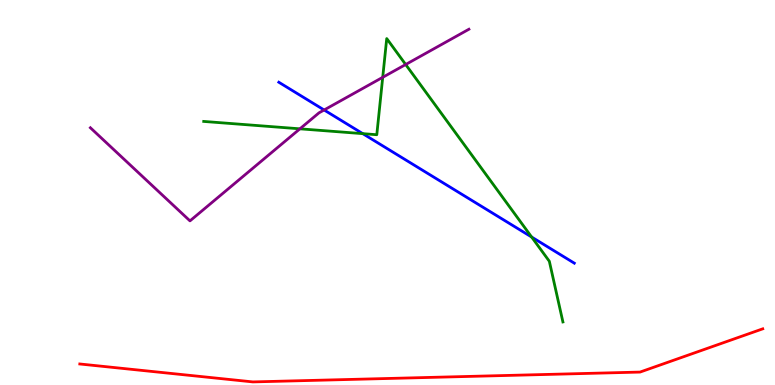[{'lines': ['blue', 'red'], 'intersections': []}, {'lines': ['green', 'red'], 'intersections': []}, {'lines': ['purple', 'red'], 'intersections': []}, {'lines': ['blue', 'green'], 'intersections': [{'x': 4.68, 'y': 6.53}, {'x': 6.86, 'y': 3.84}]}, {'lines': ['blue', 'purple'], 'intersections': [{'x': 4.18, 'y': 7.14}]}, {'lines': ['green', 'purple'], 'intersections': [{'x': 3.87, 'y': 6.65}, {'x': 4.94, 'y': 7.99}, {'x': 5.23, 'y': 8.32}]}]